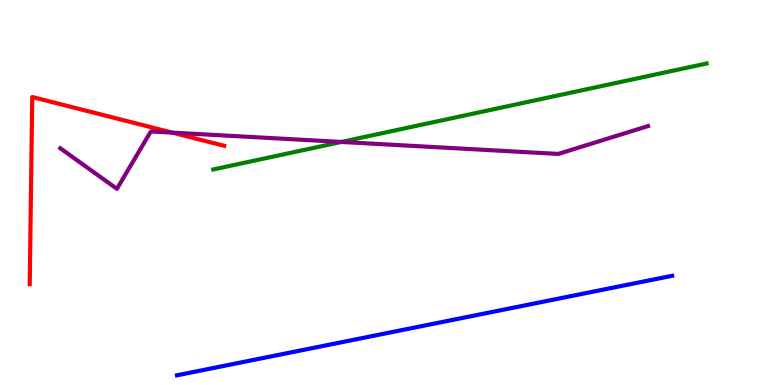[{'lines': ['blue', 'red'], 'intersections': []}, {'lines': ['green', 'red'], 'intersections': []}, {'lines': ['purple', 'red'], 'intersections': [{'x': 2.22, 'y': 6.56}]}, {'lines': ['blue', 'green'], 'intersections': []}, {'lines': ['blue', 'purple'], 'intersections': []}, {'lines': ['green', 'purple'], 'intersections': [{'x': 4.4, 'y': 6.31}]}]